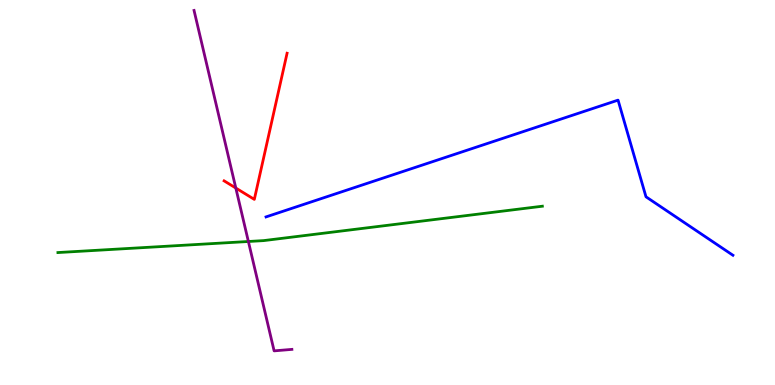[{'lines': ['blue', 'red'], 'intersections': []}, {'lines': ['green', 'red'], 'intersections': []}, {'lines': ['purple', 'red'], 'intersections': [{'x': 3.04, 'y': 5.12}]}, {'lines': ['blue', 'green'], 'intersections': []}, {'lines': ['blue', 'purple'], 'intersections': []}, {'lines': ['green', 'purple'], 'intersections': [{'x': 3.21, 'y': 3.73}]}]